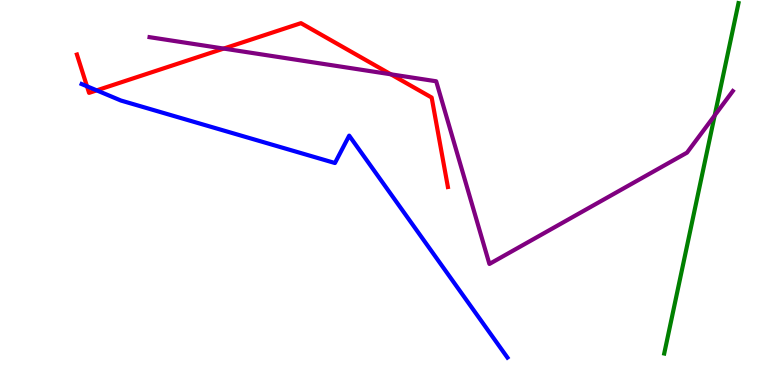[{'lines': ['blue', 'red'], 'intersections': [{'x': 1.12, 'y': 7.76}, {'x': 1.25, 'y': 7.65}]}, {'lines': ['green', 'red'], 'intersections': []}, {'lines': ['purple', 'red'], 'intersections': [{'x': 2.89, 'y': 8.74}, {'x': 5.04, 'y': 8.07}]}, {'lines': ['blue', 'green'], 'intersections': []}, {'lines': ['blue', 'purple'], 'intersections': []}, {'lines': ['green', 'purple'], 'intersections': [{'x': 9.22, 'y': 7.0}]}]